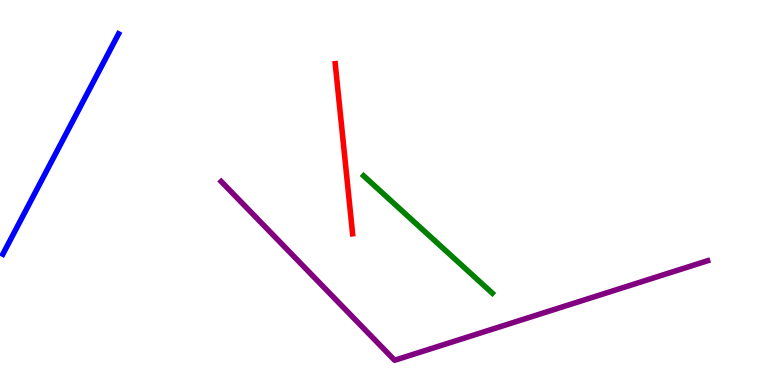[{'lines': ['blue', 'red'], 'intersections': []}, {'lines': ['green', 'red'], 'intersections': []}, {'lines': ['purple', 'red'], 'intersections': []}, {'lines': ['blue', 'green'], 'intersections': []}, {'lines': ['blue', 'purple'], 'intersections': []}, {'lines': ['green', 'purple'], 'intersections': []}]